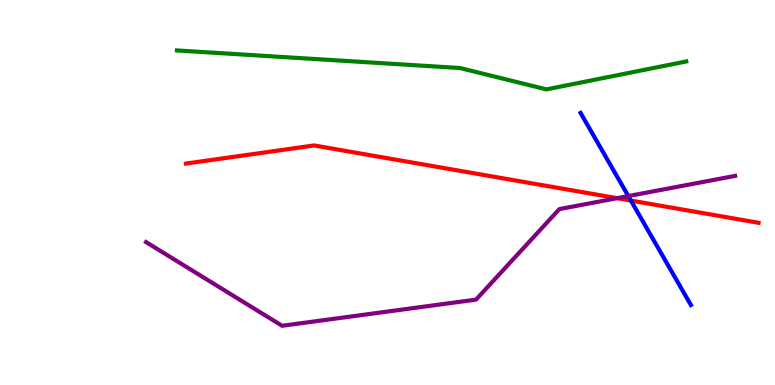[{'lines': ['blue', 'red'], 'intersections': [{'x': 8.14, 'y': 4.79}]}, {'lines': ['green', 'red'], 'intersections': []}, {'lines': ['purple', 'red'], 'intersections': [{'x': 7.96, 'y': 4.85}]}, {'lines': ['blue', 'green'], 'intersections': []}, {'lines': ['blue', 'purple'], 'intersections': [{'x': 8.11, 'y': 4.91}]}, {'lines': ['green', 'purple'], 'intersections': []}]